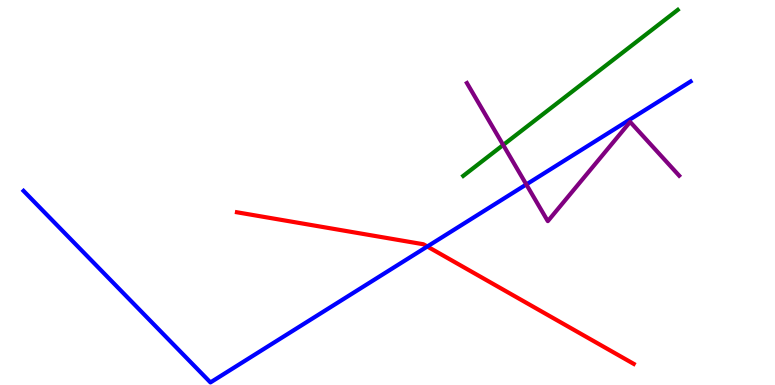[{'lines': ['blue', 'red'], 'intersections': [{'x': 5.51, 'y': 3.6}]}, {'lines': ['green', 'red'], 'intersections': []}, {'lines': ['purple', 'red'], 'intersections': []}, {'lines': ['blue', 'green'], 'intersections': []}, {'lines': ['blue', 'purple'], 'intersections': [{'x': 6.79, 'y': 5.21}]}, {'lines': ['green', 'purple'], 'intersections': [{'x': 6.49, 'y': 6.23}]}]